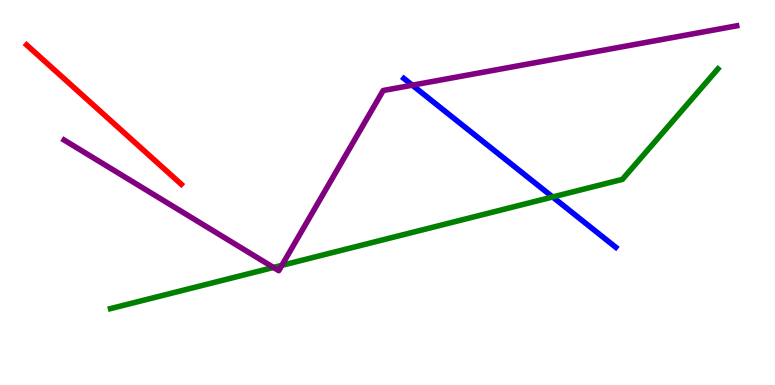[{'lines': ['blue', 'red'], 'intersections': []}, {'lines': ['green', 'red'], 'intersections': []}, {'lines': ['purple', 'red'], 'intersections': []}, {'lines': ['blue', 'green'], 'intersections': [{'x': 7.13, 'y': 4.88}]}, {'lines': ['blue', 'purple'], 'intersections': [{'x': 5.32, 'y': 7.79}]}, {'lines': ['green', 'purple'], 'intersections': [{'x': 3.53, 'y': 3.05}, {'x': 3.64, 'y': 3.11}]}]